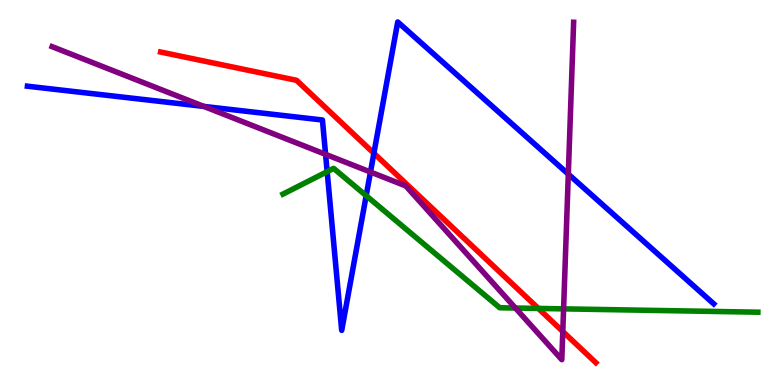[{'lines': ['blue', 'red'], 'intersections': [{'x': 4.82, 'y': 6.02}]}, {'lines': ['green', 'red'], 'intersections': [{'x': 6.95, 'y': 1.99}]}, {'lines': ['purple', 'red'], 'intersections': [{'x': 7.26, 'y': 1.39}]}, {'lines': ['blue', 'green'], 'intersections': [{'x': 4.22, 'y': 5.54}, {'x': 4.72, 'y': 4.92}]}, {'lines': ['blue', 'purple'], 'intersections': [{'x': 2.63, 'y': 7.24}, {'x': 4.2, 'y': 5.99}, {'x': 4.78, 'y': 5.53}, {'x': 7.33, 'y': 5.48}]}, {'lines': ['green', 'purple'], 'intersections': [{'x': 6.65, 'y': 2.0}, {'x': 7.27, 'y': 1.98}]}]